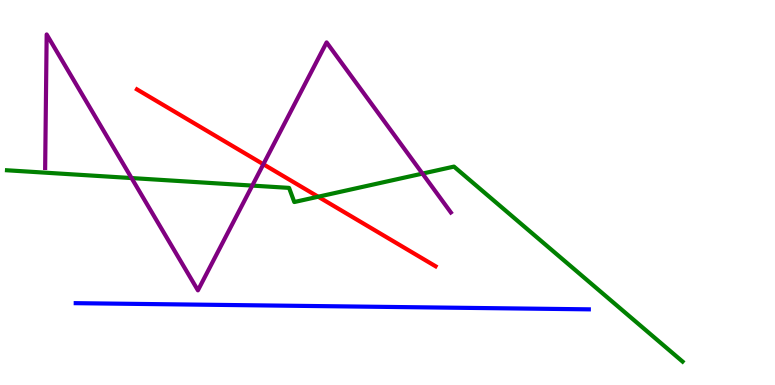[{'lines': ['blue', 'red'], 'intersections': []}, {'lines': ['green', 'red'], 'intersections': [{'x': 4.11, 'y': 4.89}]}, {'lines': ['purple', 'red'], 'intersections': [{'x': 3.4, 'y': 5.73}]}, {'lines': ['blue', 'green'], 'intersections': []}, {'lines': ['blue', 'purple'], 'intersections': []}, {'lines': ['green', 'purple'], 'intersections': [{'x': 1.7, 'y': 5.38}, {'x': 3.26, 'y': 5.18}, {'x': 5.45, 'y': 5.49}]}]